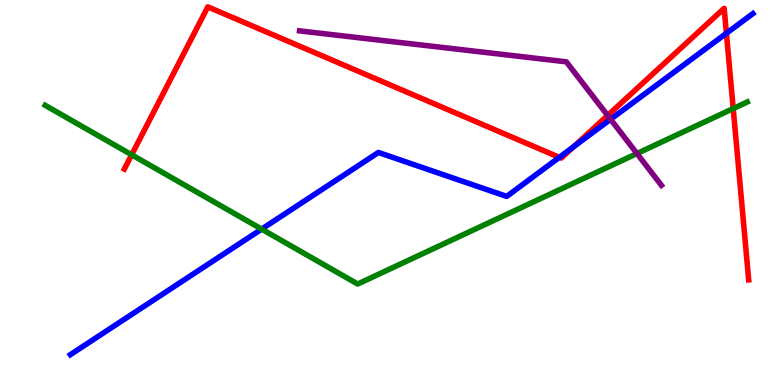[{'lines': ['blue', 'red'], 'intersections': [{'x': 7.22, 'y': 5.91}, {'x': 7.4, 'y': 6.19}, {'x': 9.37, 'y': 9.14}]}, {'lines': ['green', 'red'], 'intersections': [{'x': 1.7, 'y': 5.98}, {'x': 9.46, 'y': 7.18}]}, {'lines': ['purple', 'red'], 'intersections': [{'x': 7.84, 'y': 7.0}]}, {'lines': ['blue', 'green'], 'intersections': [{'x': 3.38, 'y': 4.05}]}, {'lines': ['blue', 'purple'], 'intersections': [{'x': 7.88, 'y': 6.9}]}, {'lines': ['green', 'purple'], 'intersections': [{'x': 8.22, 'y': 6.01}]}]